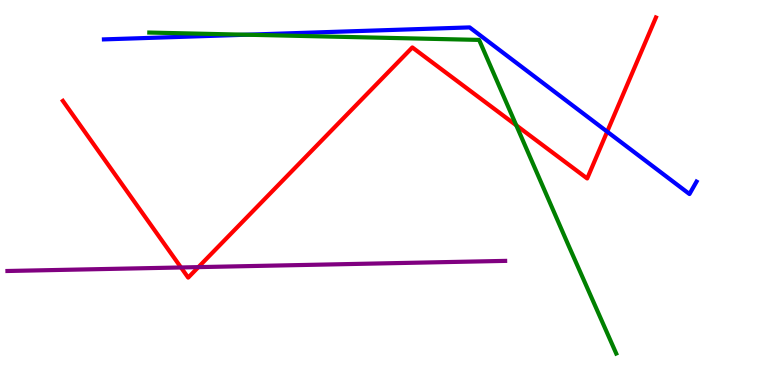[{'lines': ['blue', 'red'], 'intersections': [{'x': 7.83, 'y': 6.58}]}, {'lines': ['green', 'red'], 'intersections': [{'x': 6.66, 'y': 6.74}]}, {'lines': ['purple', 'red'], 'intersections': [{'x': 2.34, 'y': 3.05}, {'x': 2.56, 'y': 3.06}]}, {'lines': ['blue', 'green'], 'intersections': [{'x': 3.18, 'y': 9.1}]}, {'lines': ['blue', 'purple'], 'intersections': []}, {'lines': ['green', 'purple'], 'intersections': []}]